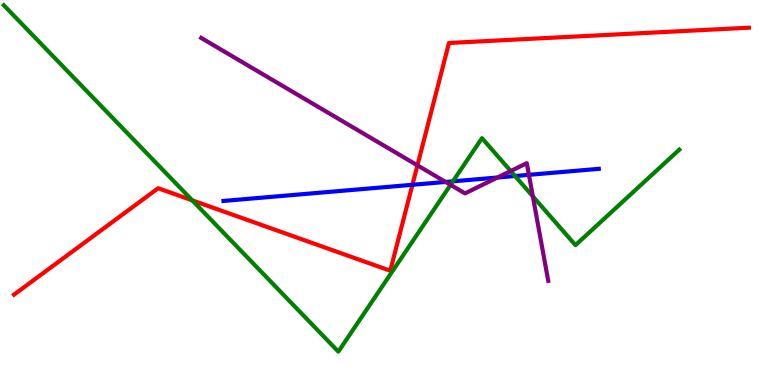[{'lines': ['blue', 'red'], 'intersections': [{'x': 5.32, 'y': 5.2}]}, {'lines': ['green', 'red'], 'intersections': [{'x': 2.48, 'y': 4.8}]}, {'lines': ['purple', 'red'], 'intersections': [{'x': 5.39, 'y': 5.71}]}, {'lines': ['blue', 'green'], 'intersections': [{'x': 5.84, 'y': 5.29}, {'x': 6.65, 'y': 5.43}]}, {'lines': ['blue', 'purple'], 'intersections': [{'x': 5.75, 'y': 5.27}, {'x': 6.42, 'y': 5.39}, {'x': 6.82, 'y': 5.46}]}, {'lines': ['green', 'purple'], 'intersections': [{'x': 5.81, 'y': 5.2}, {'x': 6.59, 'y': 5.56}, {'x': 6.88, 'y': 4.9}]}]